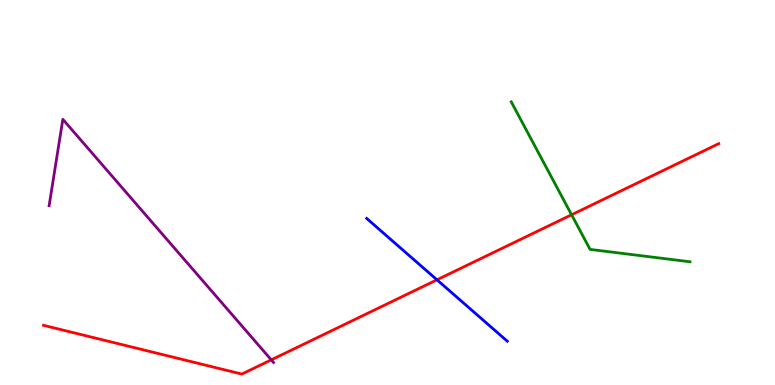[{'lines': ['blue', 'red'], 'intersections': [{'x': 5.64, 'y': 2.73}]}, {'lines': ['green', 'red'], 'intersections': [{'x': 7.38, 'y': 4.42}]}, {'lines': ['purple', 'red'], 'intersections': [{'x': 3.5, 'y': 0.653}]}, {'lines': ['blue', 'green'], 'intersections': []}, {'lines': ['blue', 'purple'], 'intersections': []}, {'lines': ['green', 'purple'], 'intersections': []}]